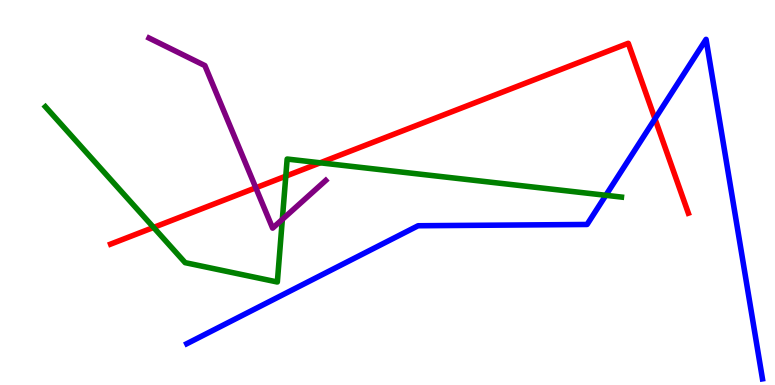[{'lines': ['blue', 'red'], 'intersections': [{'x': 8.45, 'y': 6.91}]}, {'lines': ['green', 'red'], 'intersections': [{'x': 1.98, 'y': 4.09}, {'x': 3.69, 'y': 5.42}, {'x': 4.13, 'y': 5.77}]}, {'lines': ['purple', 'red'], 'intersections': [{'x': 3.3, 'y': 5.12}]}, {'lines': ['blue', 'green'], 'intersections': [{'x': 7.82, 'y': 4.93}]}, {'lines': ['blue', 'purple'], 'intersections': []}, {'lines': ['green', 'purple'], 'intersections': [{'x': 3.64, 'y': 4.3}]}]